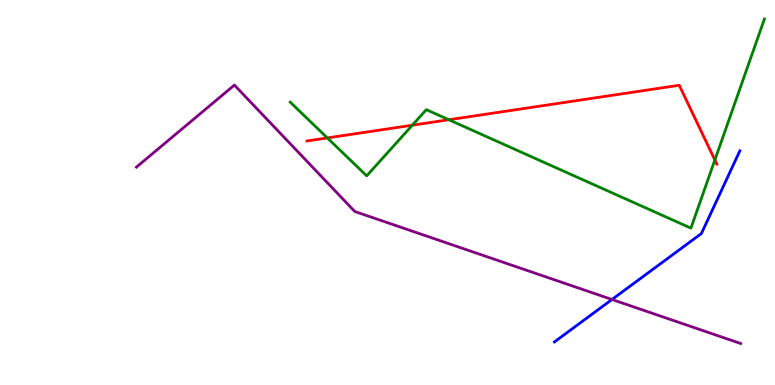[{'lines': ['blue', 'red'], 'intersections': []}, {'lines': ['green', 'red'], 'intersections': [{'x': 4.22, 'y': 6.42}, {'x': 5.32, 'y': 6.75}, {'x': 5.79, 'y': 6.89}, {'x': 9.22, 'y': 5.84}]}, {'lines': ['purple', 'red'], 'intersections': []}, {'lines': ['blue', 'green'], 'intersections': []}, {'lines': ['blue', 'purple'], 'intersections': [{'x': 7.9, 'y': 2.22}]}, {'lines': ['green', 'purple'], 'intersections': []}]